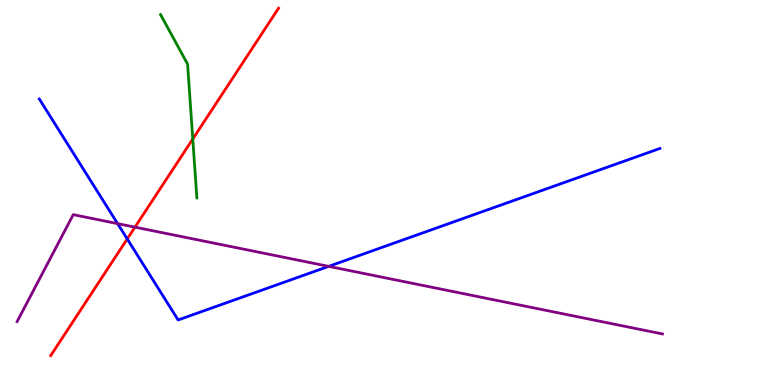[{'lines': ['blue', 'red'], 'intersections': [{'x': 1.64, 'y': 3.79}]}, {'lines': ['green', 'red'], 'intersections': [{'x': 2.49, 'y': 6.39}]}, {'lines': ['purple', 'red'], 'intersections': [{'x': 1.74, 'y': 4.1}]}, {'lines': ['blue', 'green'], 'intersections': []}, {'lines': ['blue', 'purple'], 'intersections': [{'x': 1.52, 'y': 4.19}, {'x': 4.24, 'y': 3.08}]}, {'lines': ['green', 'purple'], 'intersections': []}]